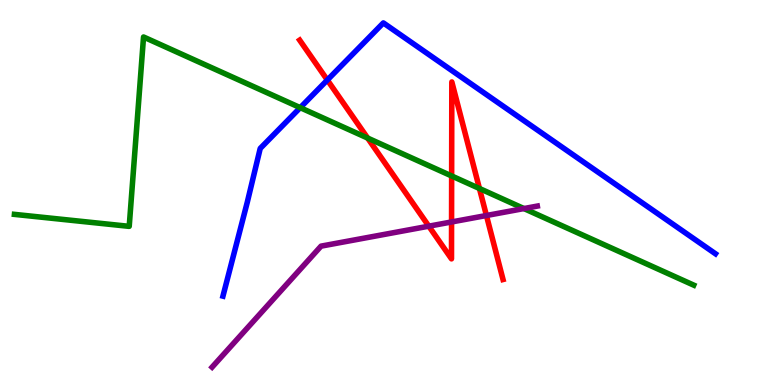[{'lines': ['blue', 'red'], 'intersections': [{'x': 4.22, 'y': 7.92}]}, {'lines': ['green', 'red'], 'intersections': [{'x': 4.74, 'y': 6.41}, {'x': 5.83, 'y': 5.43}, {'x': 6.19, 'y': 5.1}]}, {'lines': ['purple', 'red'], 'intersections': [{'x': 5.53, 'y': 4.13}, {'x': 5.83, 'y': 4.23}, {'x': 6.28, 'y': 4.4}]}, {'lines': ['blue', 'green'], 'intersections': [{'x': 3.87, 'y': 7.2}]}, {'lines': ['blue', 'purple'], 'intersections': []}, {'lines': ['green', 'purple'], 'intersections': [{'x': 6.76, 'y': 4.58}]}]